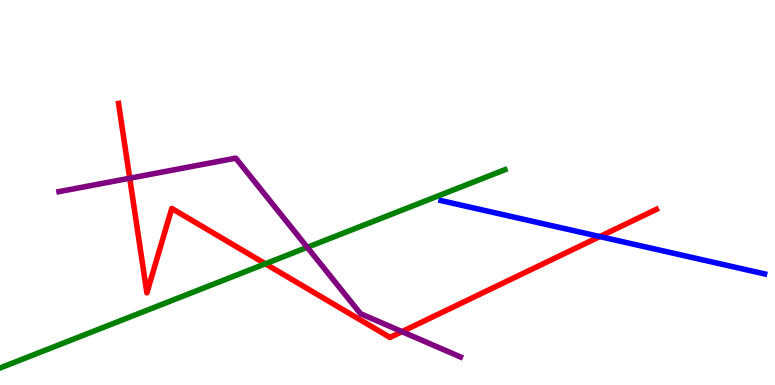[{'lines': ['blue', 'red'], 'intersections': [{'x': 7.74, 'y': 3.86}]}, {'lines': ['green', 'red'], 'intersections': [{'x': 3.42, 'y': 3.15}]}, {'lines': ['purple', 'red'], 'intersections': [{'x': 1.67, 'y': 5.37}, {'x': 5.19, 'y': 1.39}]}, {'lines': ['blue', 'green'], 'intersections': []}, {'lines': ['blue', 'purple'], 'intersections': []}, {'lines': ['green', 'purple'], 'intersections': [{'x': 3.96, 'y': 3.58}]}]